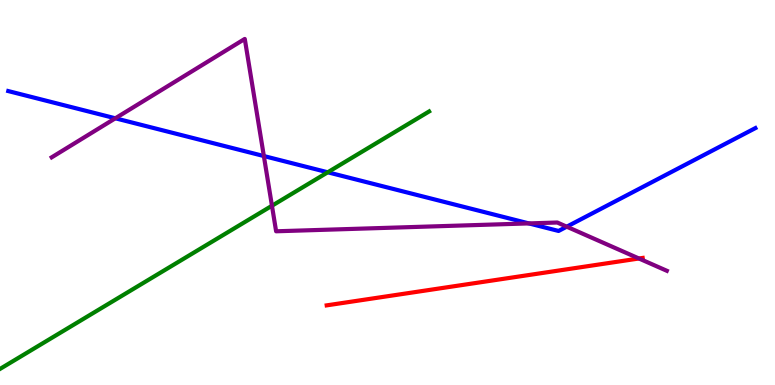[{'lines': ['blue', 'red'], 'intersections': []}, {'lines': ['green', 'red'], 'intersections': []}, {'lines': ['purple', 'red'], 'intersections': [{'x': 8.24, 'y': 3.29}]}, {'lines': ['blue', 'green'], 'intersections': [{'x': 4.23, 'y': 5.53}]}, {'lines': ['blue', 'purple'], 'intersections': [{'x': 1.49, 'y': 6.93}, {'x': 3.4, 'y': 5.95}, {'x': 6.82, 'y': 4.2}, {'x': 7.31, 'y': 4.11}]}, {'lines': ['green', 'purple'], 'intersections': [{'x': 3.51, 'y': 4.66}]}]